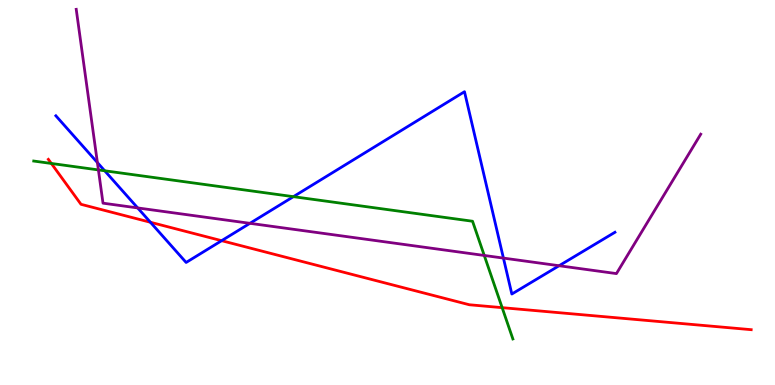[{'lines': ['blue', 'red'], 'intersections': [{'x': 1.94, 'y': 4.23}, {'x': 2.86, 'y': 3.75}]}, {'lines': ['green', 'red'], 'intersections': [{'x': 0.662, 'y': 5.75}, {'x': 6.48, 'y': 2.01}]}, {'lines': ['purple', 'red'], 'intersections': []}, {'lines': ['blue', 'green'], 'intersections': [{'x': 1.35, 'y': 5.56}, {'x': 3.79, 'y': 4.89}]}, {'lines': ['blue', 'purple'], 'intersections': [{'x': 1.26, 'y': 5.78}, {'x': 1.78, 'y': 4.6}, {'x': 3.22, 'y': 4.2}, {'x': 6.5, 'y': 3.3}, {'x': 7.21, 'y': 3.1}]}, {'lines': ['green', 'purple'], 'intersections': [{'x': 1.27, 'y': 5.59}, {'x': 6.25, 'y': 3.36}]}]